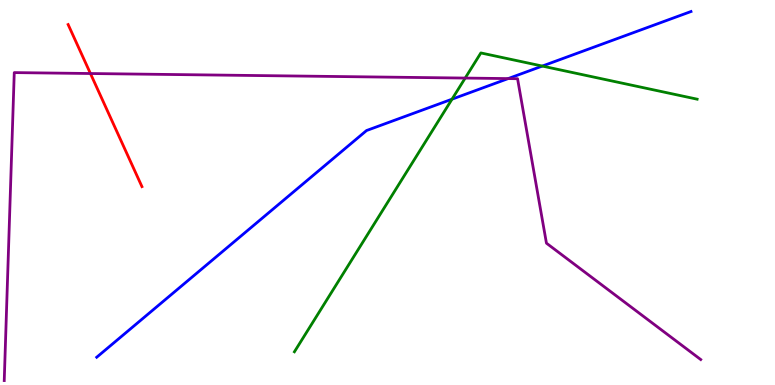[{'lines': ['blue', 'red'], 'intersections': []}, {'lines': ['green', 'red'], 'intersections': []}, {'lines': ['purple', 'red'], 'intersections': [{'x': 1.17, 'y': 8.09}]}, {'lines': ['blue', 'green'], 'intersections': [{'x': 5.83, 'y': 7.42}, {'x': 7.0, 'y': 8.28}]}, {'lines': ['blue', 'purple'], 'intersections': [{'x': 6.56, 'y': 7.96}]}, {'lines': ['green', 'purple'], 'intersections': [{'x': 6.0, 'y': 7.97}]}]